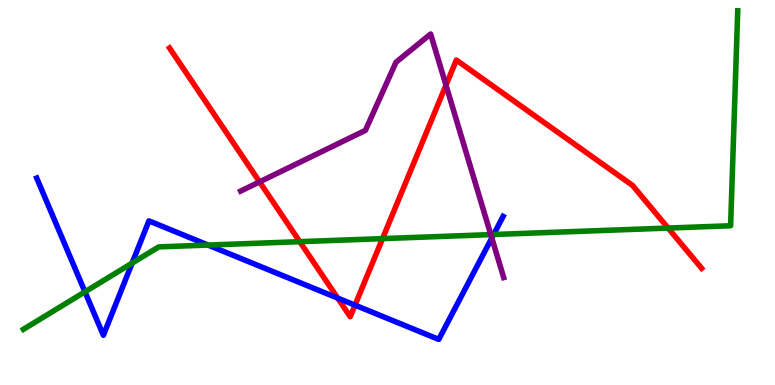[{'lines': ['blue', 'red'], 'intersections': [{'x': 4.36, 'y': 2.26}, {'x': 4.58, 'y': 2.07}]}, {'lines': ['green', 'red'], 'intersections': [{'x': 3.87, 'y': 3.72}, {'x': 4.94, 'y': 3.8}, {'x': 8.62, 'y': 4.08}]}, {'lines': ['purple', 'red'], 'intersections': [{'x': 3.35, 'y': 5.28}, {'x': 5.75, 'y': 7.79}]}, {'lines': ['blue', 'green'], 'intersections': [{'x': 1.1, 'y': 2.42}, {'x': 1.7, 'y': 3.17}, {'x': 2.68, 'y': 3.63}, {'x': 6.37, 'y': 3.91}]}, {'lines': ['blue', 'purple'], 'intersections': [{'x': 6.35, 'y': 3.82}]}, {'lines': ['green', 'purple'], 'intersections': [{'x': 6.33, 'y': 3.91}]}]